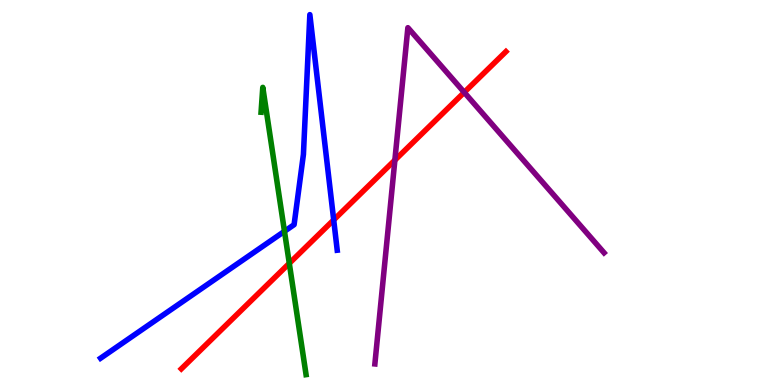[{'lines': ['blue', 'red'], 'intersections': [{'x': 4.31, 'y': 4.29}]}, {'lines': ['green', 'red'], 'intersections': [{'x': 3.73, 'y': 3.16}]}, {'lines': ['purple', 'red'], 'intersections': [{'x': 5.1, 'y': 5.84}, {'x': 5.99, 'y': 7.6}]}, {'lines': ['blue', 'green'], 'intersections': [{'x': 3.67, 'y': 3.99}]}, {'lines': ['blue', 'purple'], 'intersections': []}, {'lines': ['green', 'purple'], 'intersections': []}]